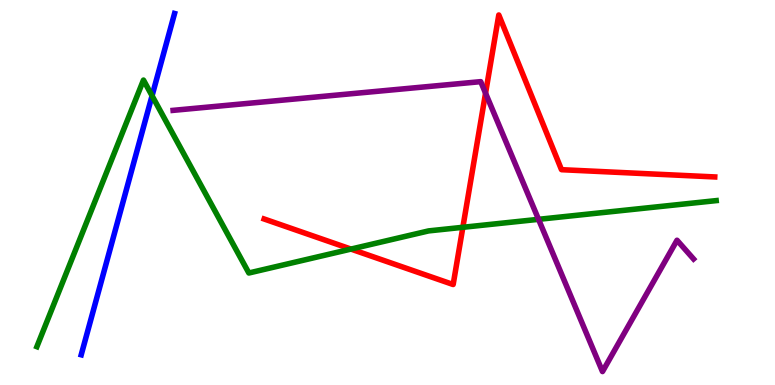[{'lines': ['blue', 'red'], 'intersections': []}, {'lines': ['green', 'red'], 'intersections': [{'x': 4.53, 'y': 3.53}, {'x': 5.97, 'y': 4.1}]}, {'lines': ['purple', 'red'], 'intersections': [{'x': 6.27, 'y': 7.58}]}, {'lines': ['blue', 'green'], 'intersections': [{'x': 1.96, 'y': 7.51}]}, {'lines': ['blue', 'purple'], 'intersections': []}, {'lines': ['green', 'purple'], 'intersections': [{'x': 6.95, 'y': 4.3}]}]